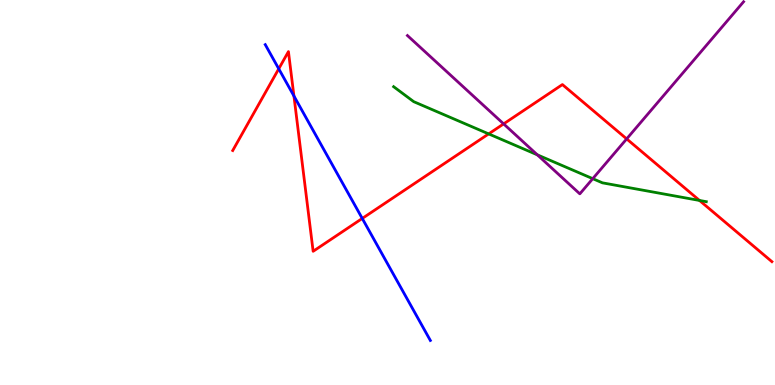[{'lines': ['blue', 'red'], 'intersections': [{'x': 3.6, 'y': 8.21}, {'x': 3.79, 'y': 7.51}, {'x': 4.67, 'y': 4.33}]}, {'lines': ['green', 'red'], 'intersections': [{'x': 6.31, 'y': 6.52}, {'x': 9.03, 'y': 4.79}]}, {'lines': ['purple', 'red'], 'intersections': [{'x': 6.5, 'y': 6.78}, {'x': 8.09, 'y': 6.39}]}, {'lines': ['blue', 'green'], 'intersections': []}, {'lines': ['blue', 'purple'], 'intersections': []}, {'lines': ['green', 'purple'], 'intersections': [{'x': 6.93, 'y': 5.98}, {'x': 7.65, 'y': 5.36}]}]